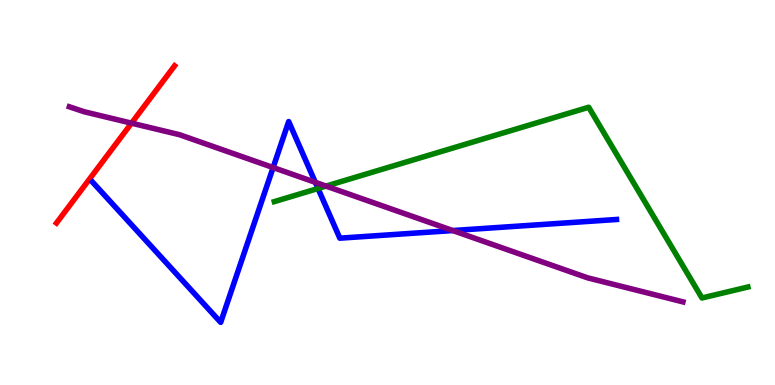[{'lines': ['blue', 'red'], 'intersections': []}, {'lines': ['green', 'red'], 'intersections': []}, {'lines': ['purple', 'red'], 'intersections': [{'x': 1.7, 'y': 6.8}]}, {'lines': ['blue', 'green'], 'intersections': [{'x': 4.1, 'y': 5.1}]}, {'lines': ['blue', 'purple'], 'intersections': [{'x': 3.52, 'y': 5.65}, {'x': 4.07, 'y': 5.26}, {'x': 5.84, 'y': 4.01}]}, {'lines': ['green', 'purple'], 'intersections': [{'x': 4.21, 'y': 5.17}]}]